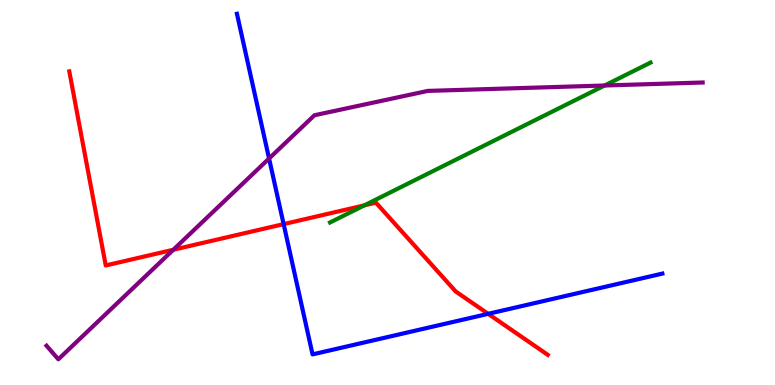[{'lines': ['blue', 'red'], 'intersections': [{'x': 3.66, 'y': 4.18}, {'x': 6.3, 'y': 1.85}]}, {'lines': ['green', 'red'], 'intersections': [{'x': 4.7, 'y': 4.67}]}, {'lines': ['purple', 'red'], 'intersections': [{'x': 2.24, 'y': 3.51}]}, {'lines': ['blue', 'green'], 'intersections': []}, {'lines': ['blue', 'purple'], 'intersections': [{'x': 3.47, 'y': 5.88}]}, {'lines': ['green', 'purple'], 'intersections': [{'x': 7.8, 'y': 7.78}]}]